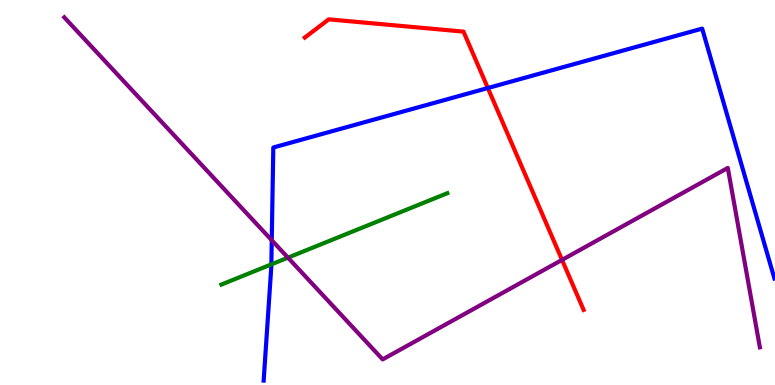[{'lines': ['blue', 'red'], 'intersections': [{'x': 6.29, 'y': 7.71}]}, {'lines': ['green', 'red'], 'intersections': []}, {'lines': ['purple', 'red'], 'intersections': [{'x': 7.25, 'y': 3.25}]}, {'lines': ['blue', 'green'], 'intersections': [{'x': 3.5, 'y': 3.13}]}, {'lines': ['blue', 'purple'], 'intersections': [{'x': 3.51, 'y': 3.76}]}, {'lines': ['green', 'purple'], 'intersections': [{'x': 3.72, 'y': 3.31}]}]